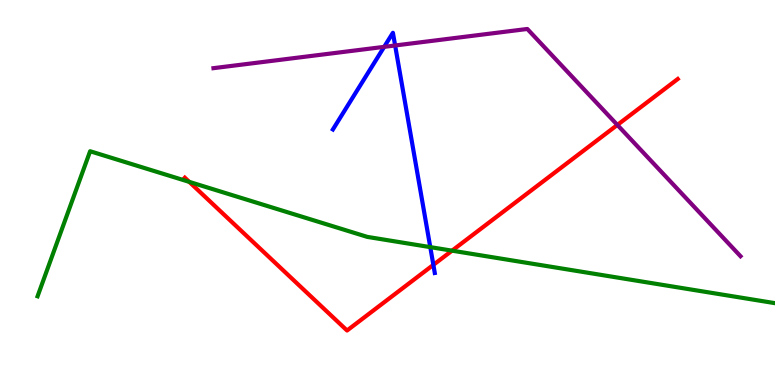[{'lines': ['blue', 'red'], 'intersections': [{'x': 5.59, 'y': 3.12}]}, {'lines': ['green', 'red'], 'intersections': [{'x': 2.44, 'y': 5.28}, {'x': 5.83, 'y': 3.49}]}, {'lines': ['purple', 'red'], 'intersections': [{'x': 7.97, 'y': 6.75}]}, {'lines': ['blue', 'green'], 'intersections': [{'x': 5.55, 'y': 3.58}]}, {'lines': ['blue', 'purple'], 'intersections': [{'x': 4.96, 'y': 8.78}, {'x': 5.1, 'y': 8.82}]}, {'lines': ['green', 'purple'], 'intersections': []}]